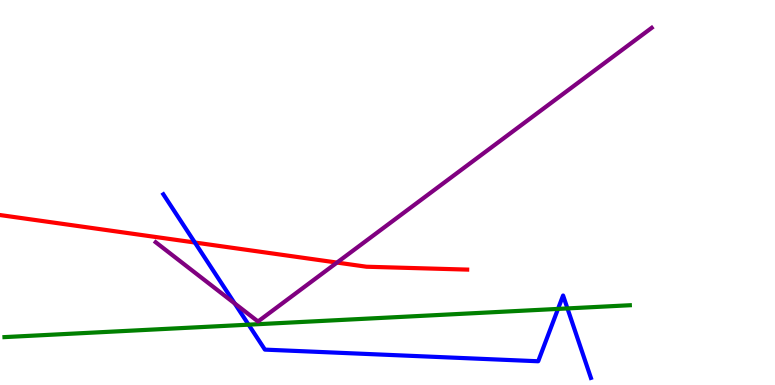[{'lines': ['blue', 'red'], 'intersections': [{'x': 2.51, 'y': 3.7}]}, {'lines': ['green', 'red'], 'intersections': []}, {'lines': ['purple', 'red'], 'intersections': [{'x': 4.35, 'y': 3.18}]}, {'lines': ['blue', 'green'], 'intersections': [{'x': 3.21, 'y': 1.57}, {'x': 7.2, 'y': 1.98}, {'x': 7.32, 'y': 1.99}]}, {'lines': ['blue', 'purple'], 'intersections': [{'x': 3.03, 'y': 2.12}]}, {'lines': ['green', 'purple'], 'intersections': []}]